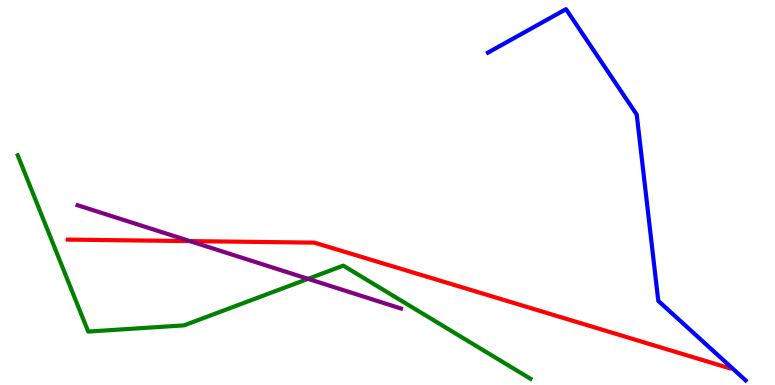[{'lines': ['blue', 'red'], 'intersections': []}, {'lines': ['green', 'red'], 'intersections': []}, {'lines': ['purple', 'red'], 'intersections': [{'x': 2.45, 'y': 3.74}]}, {'lines': ['blue', 'green'], 'intersections': []}, {'lines': ['blue', 'purple'], 'intersections': []}, {'lines': ['green', 'purple'], 'intersections': [{'x': 3.97, 'y': 2.76}]}]